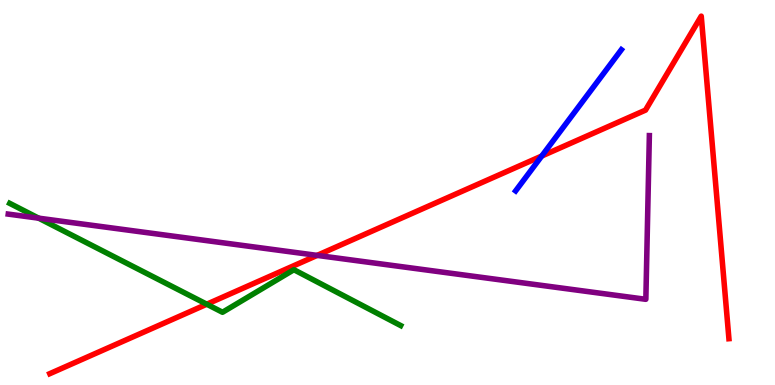[{'lines': ['blue', 'red'], 'intersections': [{'x': 6.99, 'y': 5.95}]}, {'lines': ['green', 'red'], 'intersections': [{'x': 2.67, 'y': 2.1}]}, {'lines': ['purple', 'red'], 'intersections': [{'x': 4.09, 'y': 3.37}]}, {'lines': ['blue', 'green'], 'intersections': []}, {'lines': ['blue', 'purple'], 'intersections': []}, {'lines': ['green', 'purple'], 'intersections': [{'x': 0.499, 'y': 4.33}]}]